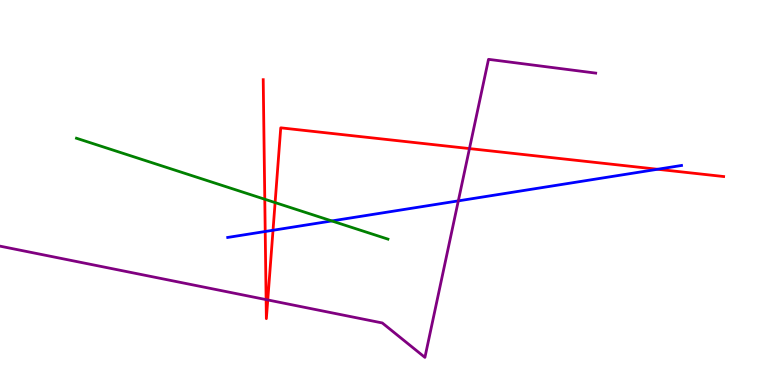[{'lines': ['blue', 'red'], 'intersections': [{'x': 3.42, 'y': 3.99}, {'x': 3.52, 'y': 4.02}, {'x': 8.48, 'y': 5.6}]}, {'lines': ['green', 'red'], 'intersections': [{'x': 3.42, 'y': 4.82}, {'x': 3.55, 'y': 4.74}]}, {'lines': ['purple', 'red'], 'intersections': [{'x': 3.43, 'y': 2.22}, {'x': 3.46, 'y': 2.21}, {'x': 6.06, 'y': 6.14}]}, {'lines': ['blue', 'green'], 'intersections': [{'x': 4.28, 'y': 4.26}]}, {'lines': ['blue', 'purple'], 'intersections': [{'x': 5.91, 'y': 4.78}]}, {'lines': ['green', 'purple'], 'intersections': []}]